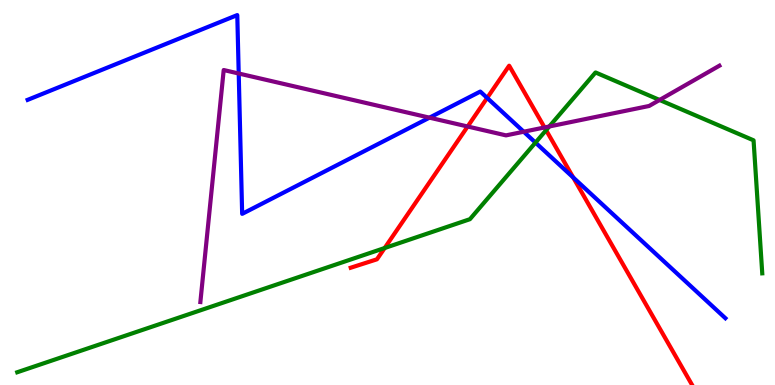[{'lines': ['blue', 'red'], 'intersections': [{'x': 6.29, 'y': 7.46}, {'x': 7.4, 'y': 5.39}]}, {'lines': ['green', 'red'], 'intersections': [{'x': 4.96, 'y': 3.56}, {'x': 7.05, 'y': 6.62}]}, {'lines': ['purple', 'red'], 'intersections': [{'x': 6.03, 'y': 6.71}, {'x': 7.03, 'y': 6.69}]}, {'lines': ['blue', 'green'], 'intersections': [{'x': 6.91, 'y': 6.3}]}, {'lines': ['blue', 'purple'], 'intersections': [{'x': 3.08, 'y': 8.09}, {'x': 5.54, 'y': 6.94}, {'x': 6.76, 'y': 6.58}]}, {'lines': ['green', 'purple'], 'intersections': [{'x': 7.09, 'y': 6.71}, {'x': 8.51, 'y': 7.4}]}]